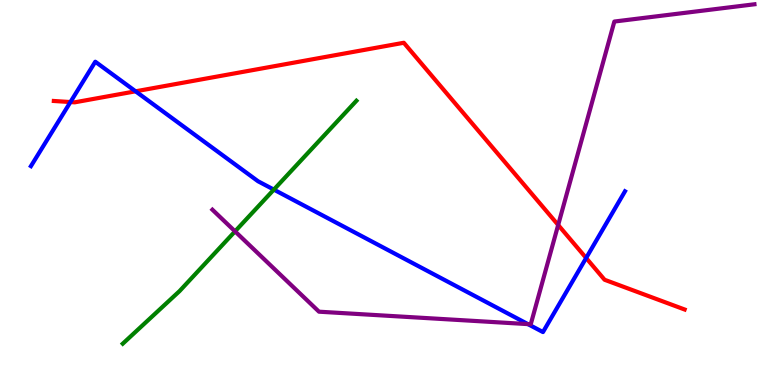[{'lines': ['blue', 'red'], 'intersections': [{'x': 0.909, 'y': 7.35}, {'x': 1.75, 'y': 7.63}, {'x': 7.56, 'y': 3.3}]}, {'lines': ['green', 'red'], 'intersections': []}, {'lines': ['purple', 'red'], 'intersections': [{'x': 7.2, 'y': 4.16}]}, {'lines': ['blue', 'green'], 'intersections': [{'x': 3.53, 'y': 5.07}]}, {'lines': ['blue', 'purple'], 'intersections': [{'x': 6.81, 'y': 1.58}]}, {'lines': ['green', 'purple'], 'intersections': [{'x': 3.03, 'y': 3.99}]}]